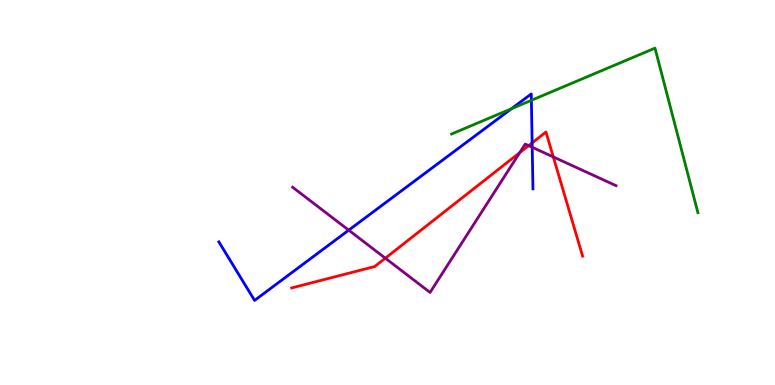[{'lines': ['blue', 'red'], 'intersections': [{'x': 6.87, 'y': 6.29}]}, {'lines': ['green', 'red'], 'intersections': []}, {'lines': ['purple', 'red'], 'intersections': [{'x': 4.97, 'y': 3.29}, {'x': 6.71, 'y': 6.04}, {'x': 6.82, 'y': 6.22}, {'x': 7.14, 'y': 5.92}]}, {'lines': ['blue', 'green'], 'intersections': [{'x': 6.6, 'y': 7.18}, {'x': 6.86, 'y': 7.39}]}, {'lines': ['blue', 'purple'], 'intersections': [{'x': 4.5, 'y': 4.02}, {'x': 6.87, 'y': 6.17}]}, {'lines': ['green', 'purple'], 'intersections': []}]